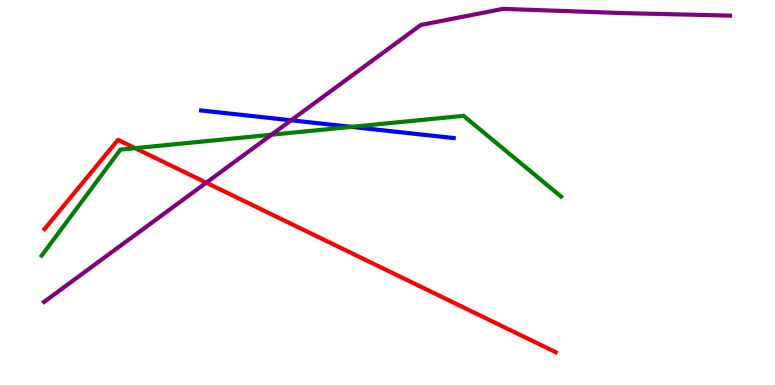[{'lines': ['blue', 'red'], 'intersections': []}, {'lines': ['green', 'red'], 'intersections': [{'x': 1.74, 'y': 6.15}]}, {'lines': ['purple', 'red'], 'intersections': [{'x': 2.66, 'y': 5.26}]}, {'lines': ['blue', 'green'], 'intersections': [{'x': 4.53, 'y': 6.7}]}, {'lines': ['blue', 'purple'], 'intersections': [{'x': 3.76, 'y': 6.88}]}, {'lines': ['green', 'purple'], 'intersections': [{'x': 3.5, 'y': 6.5}]}]